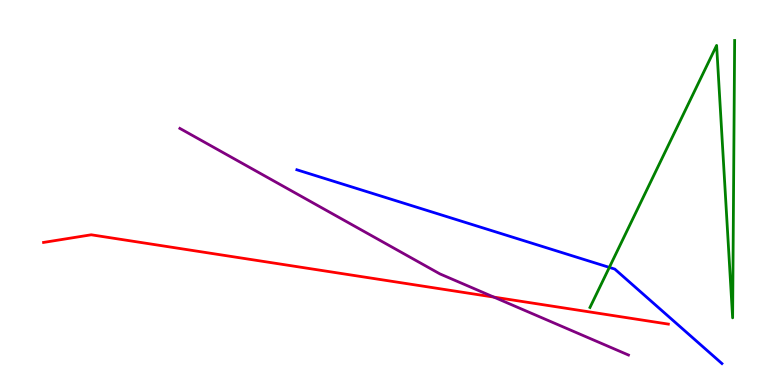[{'lines': ['blue', 'red'], 'intersections': []}, {'lines': ['green', 'red'], 'intersections': []}, {'lines': ['purple', 'red'], 'intersections': [{'x': 6.37, 'y': 2.28}]}, {'lines': ['blue', 'green'], 'intersections': [{'x': 7.86, 'y': 3.05}]}, {'lines': ['blue', 'purple'], 'intersections': []}, {'lines': ['green', 'purple'], 'intersections': []}]